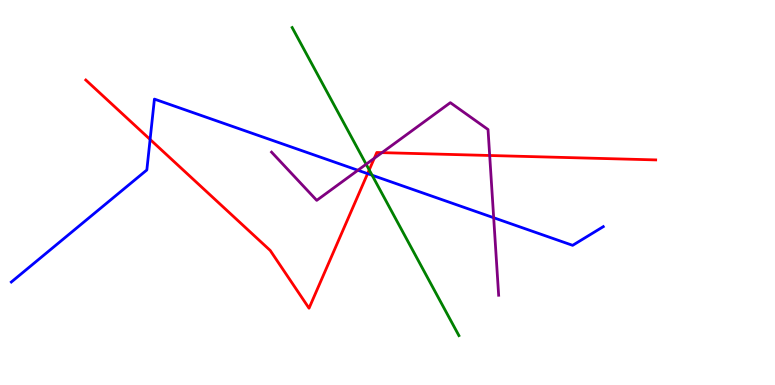[{'lines': ['blue', 'red'], 'intersections': [{'x': 1.94, 'y': 6.38}, {'x': 4.74, 'y': 5.49}]}, {'lines': ['green', 'red'], 'intersections': [{'x': 4.76, 'y': 5.59}]}, {'lines': ['purple', 'red'], 'intersections': [{'x': 4.83, 'y': 5.89}, {'x': 4.93, 'y': 6.04}, {'x': 6.32, 'y': 5.96}]}, {'lines': ['blue', 'green'], 'intersections': [{'x': 4.8, 'y': 5.45}]}, {'lines': ['blue', 'purple'], 'intersections': [{'x': 4.62, 'y': 5.58}, {'x': 6.37, 'y': 4.34}]}, {'lines': ['green', 'purple'], 'intersections': [{'x': 4.72, 'y': 5.73}]}]